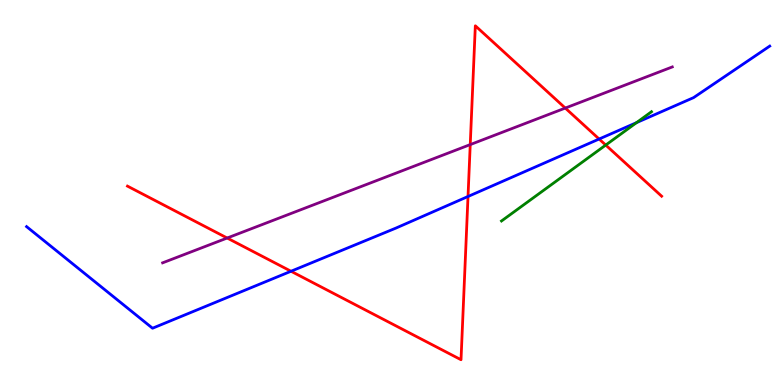[{'lines': ['blue', 'red'], 'intersections': [{'x': 3.76, 'y': 2.95}, {'x': 6.04, 'y': 4.9}, {'x': 7.73, 'y': 6.39}]}, {'lines': ['green', 'red'], 'intersections': [{'x': 7.82, 'y': 6.23}]}, {'lines': ['purple', 'red'], 'intersections': [{'x': 2.93, 'y': 3.82}, {'x': 6.07, 'y': 6.24}, {'x': 7.29, 'y': 7.19}]}, {'lines': ['blue', 'green'], 'intersections': [{'x': 8.21, 'y': 6.81}]}, {'lines': ['blue', 'purple'], 'intersections': []}, {'lines': ['green', 'purple'], 'intersections': []}]